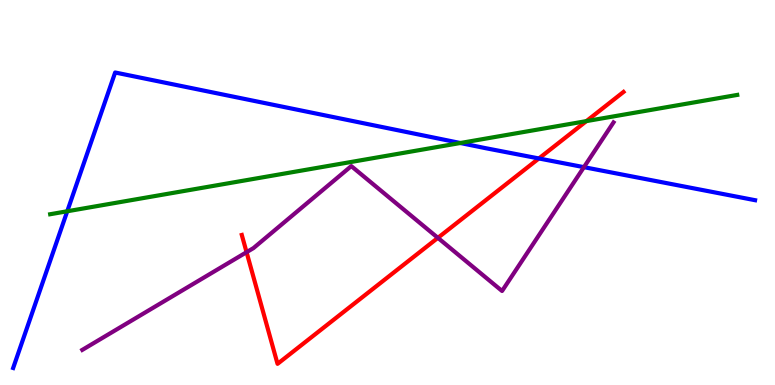[{'lines': ['blue', 'red'], 'intersections': [{'x': 6.95, 'y': 5.88}]}, {'lines': ['green', 'red'], 'intersections': [{'x': 7.57, 'y': 6.85}]}, {'lines': ['purple', 'red'], 'intersections': [{'x': 3.18, 'y': 3.45}, {'x': 5.65, 'y': 3.82}]}, {'lines': ['blue', 'green'], 'intersections': [{'x': 0.868, 'y': 4.51}, {'x': 5.94, 'y': 6.29}]}, {'lines': ['blue', 'purple'], 'intersections': [{'x': 7.53, 'y': 5.66}]}, {'lines': ['green', 'purple'], 'intersections': []}]